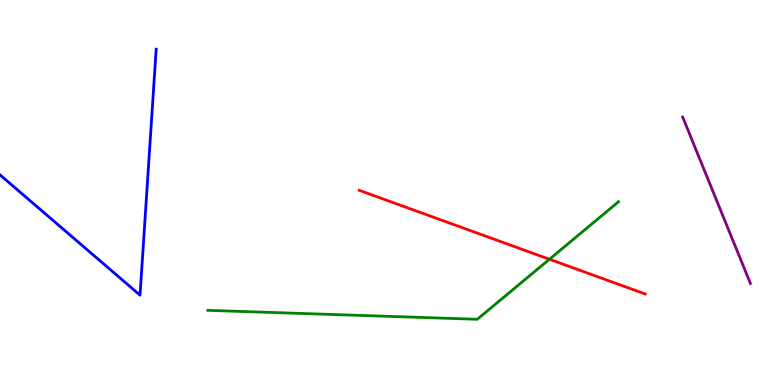[{'lines': ['blue', 'red'], 'intersections': []}, {'lines': ['green', 'red'], 'intersections': [{'x': 7.09, 'y': 3.27}]}, {'lines': ['purple', 'red'], 'intersections': []}, {'lines': ['blue', 'green'], 'intersections': []}, {'lines': ['blue', 'purple'], 'intersections': []}, {'lines': ['green', 'purple'], 'intersections': []}]